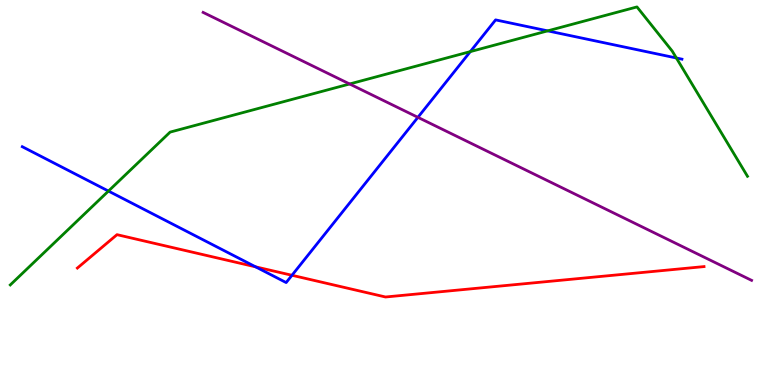[{'lines': ['blue', 'red'], 'intersections': [{'x': 3.3, 'y': 3.07}, {'x': 3.77, 'y': 2.85}]}, {'lines': ['green', 'red'], 'intersections': []}, {'lines': ['purple', 'red'], 'intersections': []}, {'lines': ['blue', 'green'], 'intersections': [{'x': 1.4, 'y': 5.04}, {'x': 6.07, 'y': 8.66}, {'x': 7.07, 'y': 9.2}, {'x': 8.73, 'y': 8.49}]}, {'lines': ['blue', 'purple'], 'intersections': [{'x': 5.39, 'y': 6.95}]}, {'lines': ['green', 'purple'], 'intersections': [{'x': 4.51, 'y': 7.82}]}]